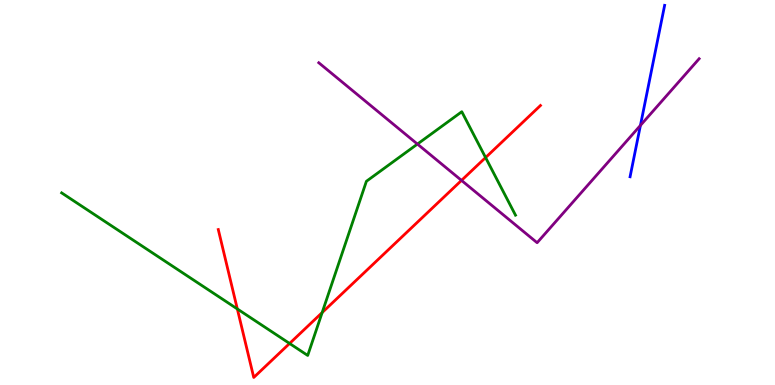[{'lines': ['blue', 'red'], 'intersections': []}, {'lines': ['green', 'red'], 'intersections': [{'x': 3.06, 'y': 1.98}, {'x': 3.74, 'y': 1.08}, {'x': 4.16, 'y': 1.88}, {'x': 6.27, 'y': 5.91}]}, {'lines': ['purple', 'red'], 'intersections': [{'x': 5.95, 'y': 5.31}]}, {'lines': ['blue', 'green'], 'intersections': []}, {'lines': ['blue', 'purple'], 'intersections': [{'x': 8.26, 'y': 6.74}]}, {'lines': ['green', 'purple'], 'intersections': [{'x': 5.39, 'y': 6.26}]}]